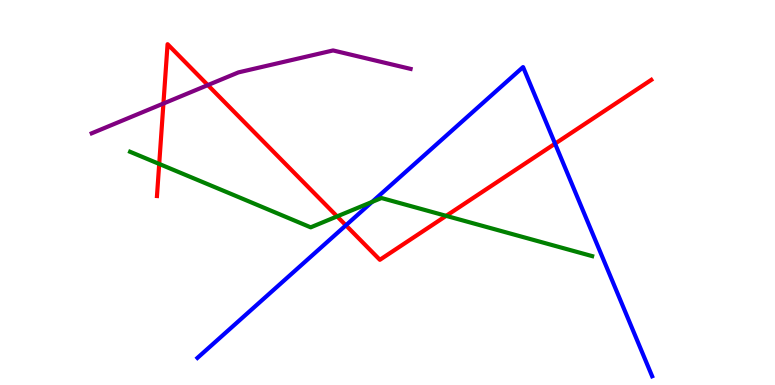[{'lines': ['blue', 'red'], 'intersections': [{'x': 4.46, 'y': 4.15}, {'x': 7.16, 'y': 6.27}]}, {'lines': ['green', 'red'], 'intersections': [{'x': 2.05, 'y': 5.74}, {'x': 4.35, 'y': 4.38}, {'x': 5.76, 'y': 4.39}]}, {'lines': ['purple', 'red'], 'intersections': [{'x': 2.11, 'y': 7.31}, {'x': 2.68, 'y': 7.79}]}, {'lines': ['blue', 'green'], 'intersections': [{'x': 4.8, 'y': 4.76}]}, {'lines': ['blue', 'purple'], 'intersections': []}, {'lines': ['green', 'purple'], 'intersections': []}]